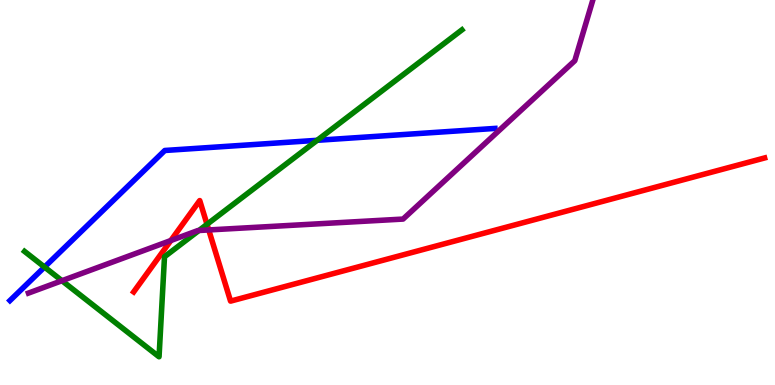[{'lines': ['blue', 'red'], 'intersections': []}, {'lines': ['green', 'red'], 'intersections': [{'x': 2.67, 'y': 4.17}]}, {'lines': ['purple', 'red'], 'intersections': [{'x': 2.2, 'y': 3.75}, {'x': 2.69, 'y': 4.03}]}, {'lines': ['blue', 'green'], 'intersections': [{'x': 0.575, 'y': 3.06}, {'x': 4.09, 'y': 6.36}]}, {'lines': ['blue', 'purple'], 'intersections': []}, {'lines': ['green', 'purple'], 'intersections': [{'x': 0.8, 'y': 2.71}, {'x': 2.57, 'y': 4.01}]}]